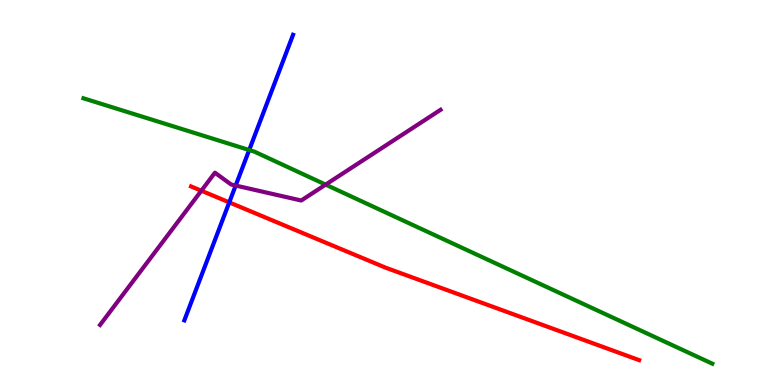[{'lines': ['blue', 'red'], 'intersections': [{'x': 2.96, 'y': 4.74}]}, {'lines': ['green', 'red'], 'intersections': []}, {'lines': ['purple', 'red'], 'intersections': [{'x': 2.6, 'y': 5.05}]}, {'lines': ['blue', 'green'], 'intersections': [{'x': 3.22, 'y': 6.1}]}, {'lines': ['blue', 'purple'], 'intersections': [{'x': 3.04, 'y': 5.18}]}, {'lines': ['green', 'purple'], 'intersections': [{'x': 4.2, 'y': 5.2}]}]